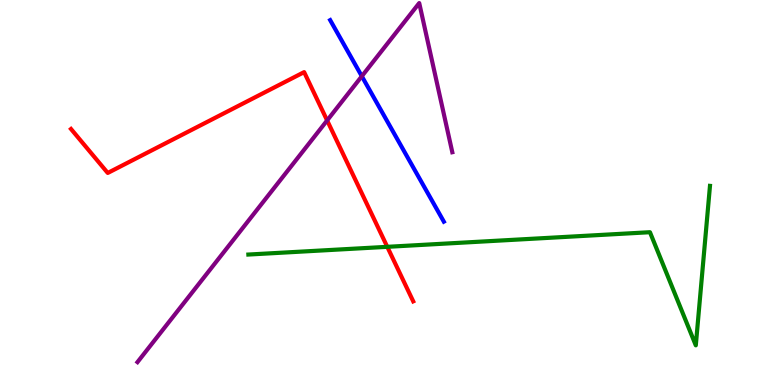[{'lines': ['blue', 'red'], 'intersections': []}, {'lines': ['green', 'red'], 'intersections': [{'x': 5.0, 'y': 3.59}]}, {'lines': ['purple', 'red'], 'intersections': [{'x': 4.22, 'y': 6.87}]}, {'lines': ['blue', 'green'], 'intersections': []}, {'lines': ['blue', 'purple'], 'intersections': [{'x': 4.67, 'y': 8.02}]}, {'lines': ['green', 'purple'], 'intersections': []}]